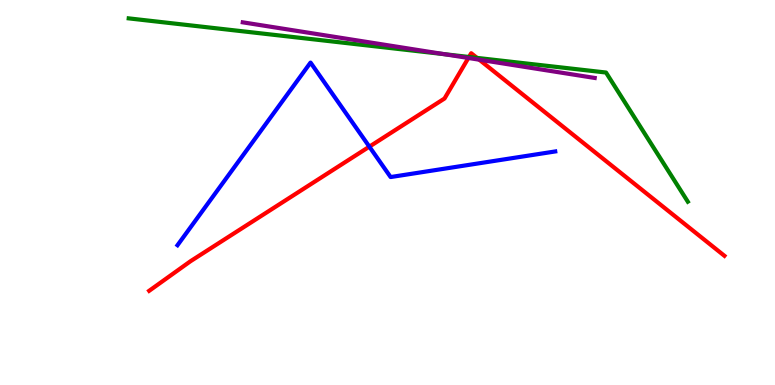[{'lines': ['blue', 'red'], 'intersections': [{'x': 4.77, 'y': 6.19}]}, {'lines': ['green', 'red'], 'intersections': [{'x': 6.05, 'y': 8.52}, {'x': 6.16, 'y': 8.5}]}, {'lines': ['purple', 'red'], 'intersections': [{'x': 6.04, 'y': 8.49}, {'x': 6.18, 'y': 8.45}]}, {'lines': ['blue', 'green'], 'intersections': []}, {'lines': ['blue', 'purple'], 'intersections': []}, {'lines': ['green', 'purple'], 'intersections': [{'x': 5.73, 'y': 8.59}]}]